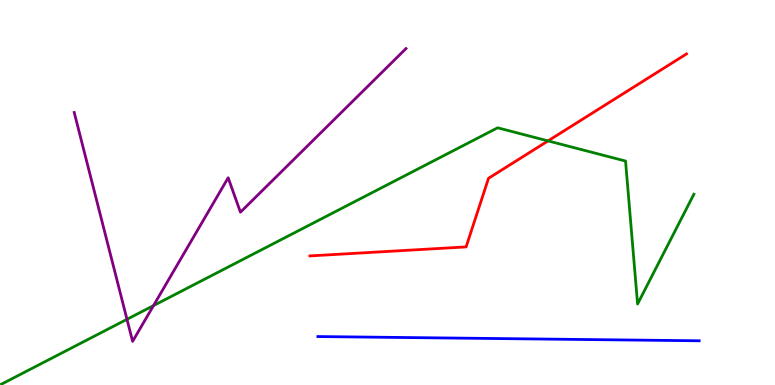[{'lines': ['blue', 'red'], 'intersections': []}, {'lines': ['green', 'red'], 'intersections': [{'x': 7.07, 'y': 6.34}]}, {'lines': ['purple', 'red'], 'intersections': []}, {'lines': ['blue', 'green'], 'intersections': []}, {'lines': ['blue', 'purple'], 'intersections': []}, {'lines': ['green', 'purple'], 'intersections': [{'x': 1.64, 'y': 1.71}, {'x': 1.98, 'y': 2.06}]}]